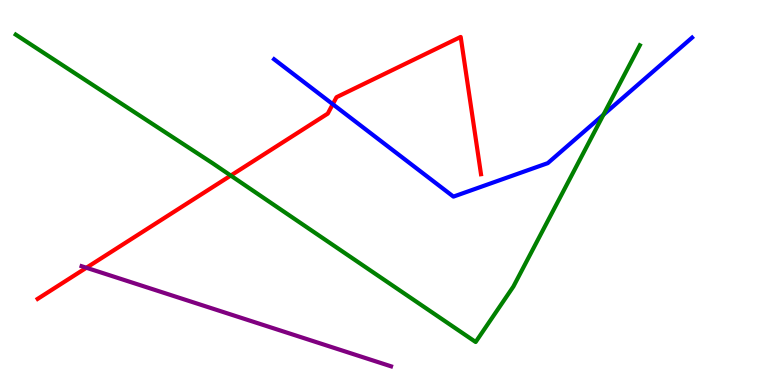[{'lines': ['blue', 'red'], 'intersections': [{'x': 4.29, 'y': 7.29}]}, {'lines': ['green', 'red'], 'intersections': [{'x': 2.98, 'y': 5.44}]}, {'lines': ['purple', 'red'], 'intersections': [{'x': 1.11, 'y': 3.05}]}, {'lines': ['blue', 'green'], 'intersections': [{'x': 7.79, 'y': 7.02}]}, {'lines': ['blue', 'purple'], 'intersections': []}, {'lines': ['green', 'purple'], 'intersections': []}]